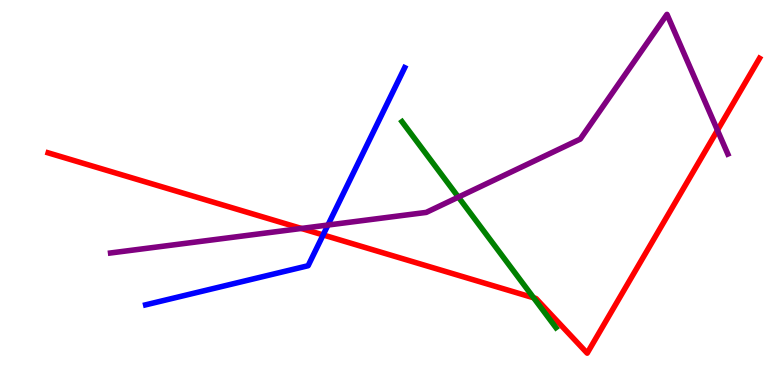[{'lines': ['blue', 'red'], 'intersections': [{'x': 4.17, 'y': 3.9}]}, {'lines': ['green', 'red'], 'intersections': [{'x': 6.89, 'y': 2.27}]}, {'lines': ['purple', 'red'], 'intersections': [{'x': 3.89, 'y': 4.07}, {'x': 9.26, 'y': 6.62}]}, {'lines': ['blue', 'green'], 'intersections': []}, {'lines': ['blue', 'purple'], 'intersections': [{'x': 4.23, 'y': 4.15}]}, {'lines': ['green', 'purple'], 'intersections': [{'x': 5.91, 'y': 4.88}]}]